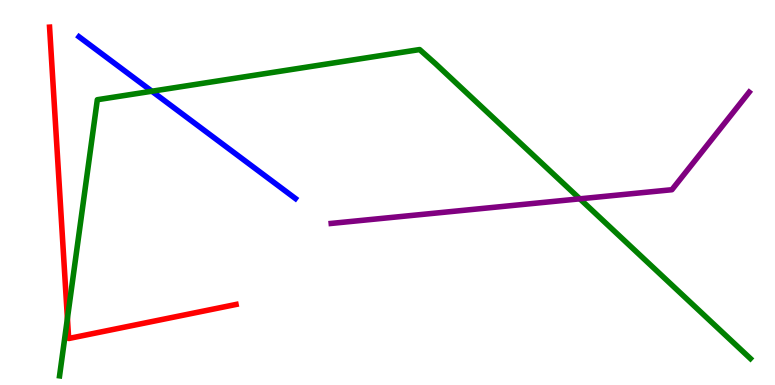[{'lines': ['blue', 'red'], 'intersections': []}, {'lines': ['green', 'red'], 'intersections': [{'x': 0.87, 'y': 1.73}]}, {'lines': ['purple', 'red'], 'intersections': []}, {'lines': ['blue', 'green'], 'intersections': [{'x': 1.96, 'y': 7.63}]}, {'lines': ['blue', 'purple'], 'intersections': []}, {'lines': ['green', 'purple'], 'intersections': [{'x': 7.48, 'y': 4.84}]}]